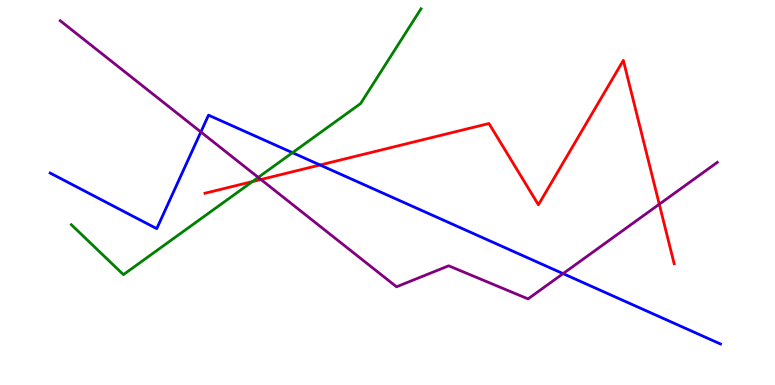[{'lines': ['blue', 'red'], 'intersections': [{'x': 4.13, 'y': 5.71}]}, {'lines': ['green', 'red'], 'intersections': [{'x': 3.26, 'y': 5.28}]}, {'lines': ['purple', 'red'], 'intersections': [{'x': 3.37, 'y': 5.34}, {'x': 8.51, 'y': 4.7}]}, {'lines': ['blue', 'green'], 'intersections': [{'x': 3.77, 'y': 6.03}]}, {'lines': ['blue', 'purple'], 'intersections': [{'x': 2.59, 'y': 6.57}, {'x': 7.27, 'y': 2.89}]}, {'lines': ['green', 'purple'], 'intersections': [{'x': 3.33, 'y': 5.39}]}]